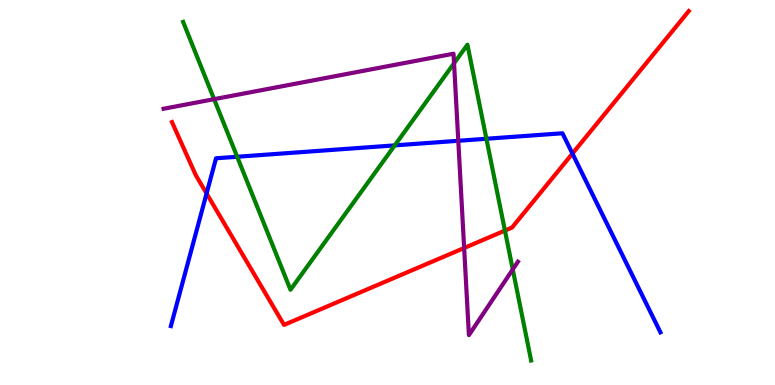[{'lines': ['blue', 'red'], 'intersections': [{'x': 2.67, 'y': 4.97}, {'x': 7.39, 'y': 6.01}]}, {'lines': ['green', 'red'], 'intersections': [{'x': 6.52, 'y': 4.01}]}, {'lines': ['purple', 'red'], 'intersections': [{'x': 5.99, 'y': 3.56}]}, {'lines': ['blue', 'green'], 'intersections': [{'x': 3.06, 'y': 5.93}, {'x': 5.09, 'y': 6.22}, {'x': 6.28, 'y': 6.4}]}, {'lines': ['blue', 'purple'], 'intersections': [{'x': 5.91, 'y': 6.34}]}, {'lines': ['green', 'purple'], 'intersections': [{'x': 2.76, 'y': 7.42}, {'x': 5.86, 'y': 8.36}, {'x': 6.62, 'y': 3.0}]}]